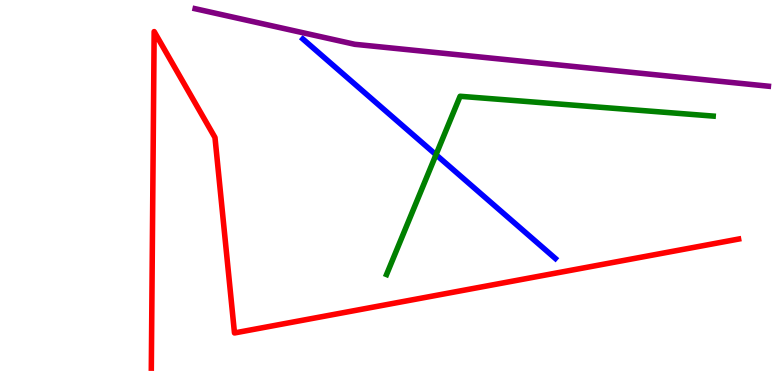[{'lines': ['blue', 'red'], 'intersections': []}, {'lines': ['green', 'red'], 'intersections': []}, {'lines': ['purple', 'red'], 'intersections': []}, {'lines': ['blue', 'green'], 'intersections': [{'x': 5.63, 'y': 5.98}]}, {'lines': ['blue', 'purple'], 'intersections': []}, {'lines': ['green', 'purple'], 'intersections': []}]